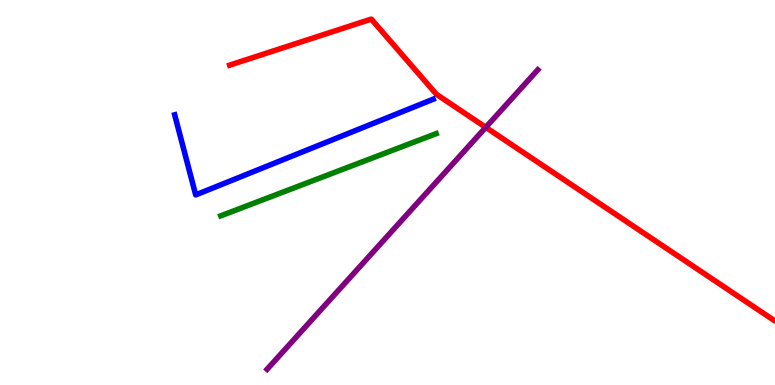[{'lines': ['blue', 'red'], 'intersections': []}, {'lines': ['green', 'red'], 'intersections': []}, {'lines': ['purple', 'red'], 'intersections': [{'x': 6.27, 'y': 6.69}]}, {'lines': ['blue', 'green'], 'intersections': []}, {'lines': ['blue', 'purple'], 'intersections': []}, {'lines': ['green', 'purple'], 'intersections': []}]